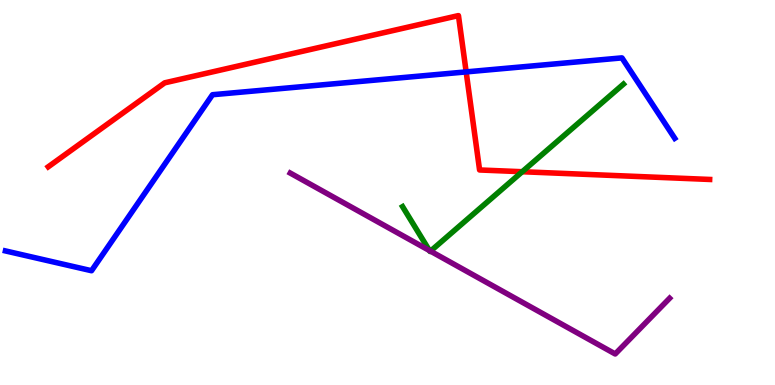[{'lines': ['blue', 'red'], 'intersections': [{'x': 6.02, 'y': 8.13}]}, {'lines': ['green', 'red'], 'intersections': [{'x': 6.74, 'y': 5.54}]}, {'lines': ['purple', 'red'], 'intersections': []}, {'lines': ['blue', 'green'], 'intersections': []}, {'lines': ['blue', 'purple'], 'intersections': []}, {'lines': ['green', 'purple'], 'intersections': [{'x': 5.54, 'y': 3.49}, {'x': 5.55, 'y': 3.48}]}]